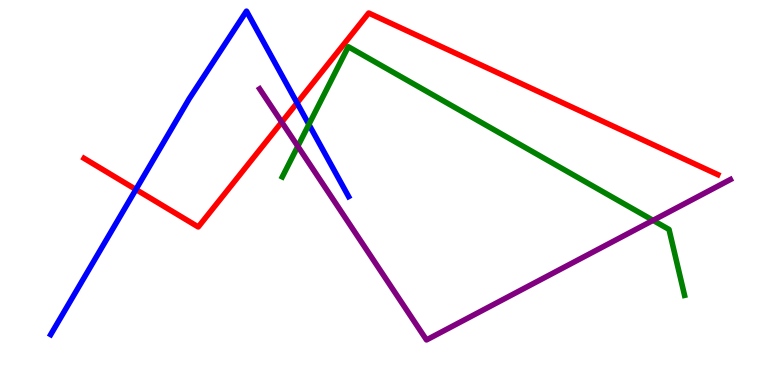[{'lines': ['blue', 'red'], 'intersections': [{'x': 1.75, 'y': 5.08}, {'x': 3.83, 'y': 7.33}]}, {'lines': ['green', 'red'], 'intersections': []}, {'lines': ['purple', 'red'], 'intersections': [{'x': 3.64, 'y': 6.83}]}, {'lines': ['blue', 'green'], 'intersections': [{'x': 3.99, 'y': 6.77}]}, {'lines': ['blue', 'purple'], 'intersections': []}, {'lines': ['green', 'purple'], 'intersections': [{'x': 3.84, 'y': 6.2}, {'x': 8.43, 'y': 4.28}]}]